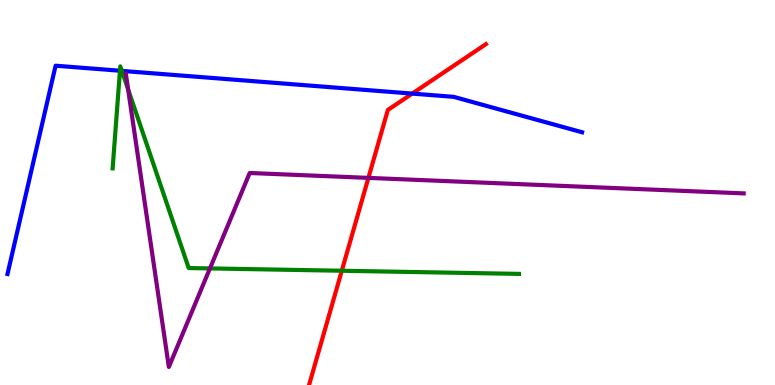[{'lines': ['blue', 'red'], 'intersections': [{'x': 5.32, 'y': 7.57}]}, {'lines': ['green', 'red'], 'intersections': [{'x': 4.41, 'y': 2.97}]}, {'lines': ['purple', 'red'], 'intersections': [{'x': 4.75, 'y': 5.38}]}, {'lines': ['blue', 'green'], 'intersections': [{'x': 1.55, 'y': 8.16}, {'x': 1.57, 'y': 8.16}]}, {'lines': ['blue', 'purple'], 'intersections': []}, {'lines': ['green', 'purple'], 'intersections': [{'x': 1.65, 'y': 7.68}, {'x': 2.71, 'y': 3.03}]}]